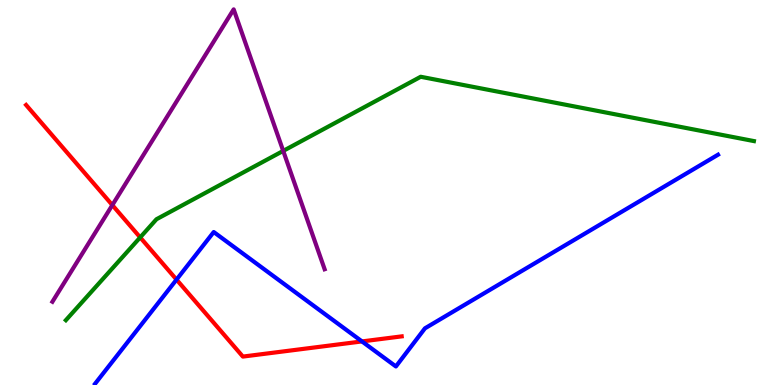[{'lines': ['blue', 'red'], 'intersections': [{'x': 2.28, 'y': 2.74}, {'x': 4.67, 'y': 1.13}]}, {'lines': ['green', 'red'], 'intersections': [{'x': 1.81, 'y': 3.83}]}, {'lines': ['purple', 'red'], 'intersections': [{'x': 1.45, 'y': 4.67}]}, {'lines': ['blue', 'green'], 'intersections': []}, {'lines': ['blue', 'purple'], 'intersections': []}, {'lines': ['green', 'purple'], 'intersections': [{'x': 3.65, 'y': 6.08}]}]